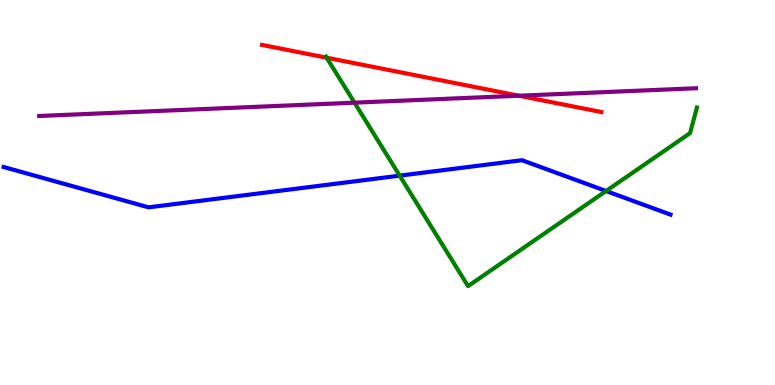[{'lines': ['blue', 'red'], 'intersections': []}, {'lines': ['green', 'red'], 'intersections': [{'x': 4.21, 'y': 8.5}]}, {'lines': ['purple', 'red'], 'intersections': [{'x': 6.7, 'y': 7.51}]}, {'lines': ['blue', 'green'], 'intersections': [{'x': 5.16, 'y': 5.44}, {'x': 7.82, 'y': 5.04}]}, {'lines': ['blue', 'purple'], 'intersections': []}, {'lines': ['green', 'purple'], 'intersections': [{'x': 4.57, 'y': 7.33}]}]